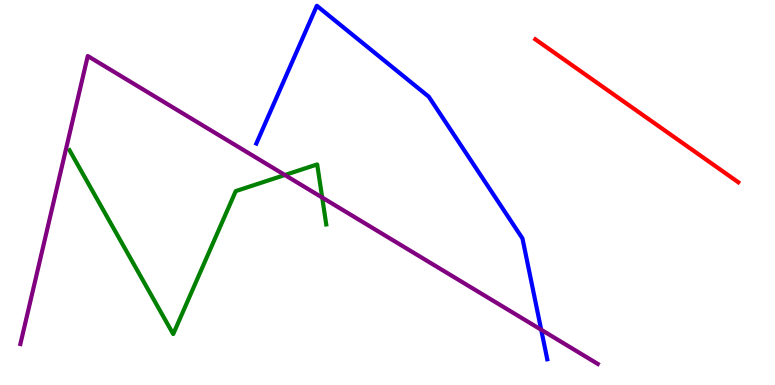[{'lines': ['blue', 'red'], 'intersections': []}, {'lines': ['green', 'red'], 'intersections': []}, {'lines': ['purple', 'red'], 'intersections': []}, {'lines': ['blue', 'green'], 'intersections': []}, {'lines': ['blue', 'purple'], 'intersections': [{'x': 6.98, 'y': 1.43}]}, {'lines': ['green', 'purple'], 'intersections': [{'x': 3.68, 'y': 5.45}, {'x': 4.16, 'y': 4.87}]}]